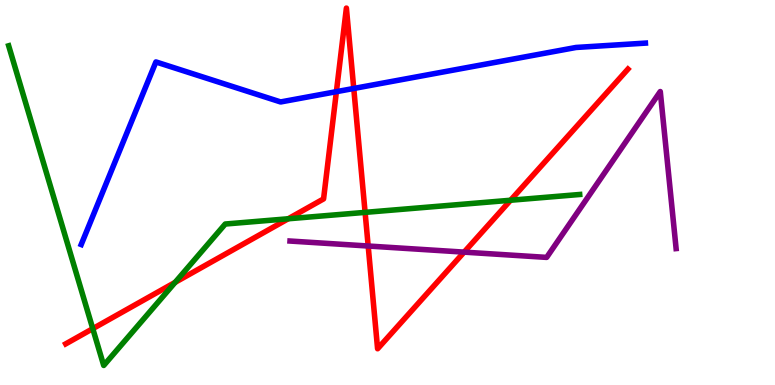[{'lines': ['blue', 'red'], 'intersections': [{'x': 4.34, 'y': 7.62}, {'x': 4.56, 'y': 7.7}]}, {'lines': ['green', 'red'], 'intersections': [{'x': 1.2, 'y': 1.46}, {'x': 2.26, 'y': 2.67}, {'x': 3.72, 'y': 4.32}, {'x': 4.71, 'y': 4.48}, {'x': 6.59, 'y': 4.8}]}, {'lines': ['purple', 'red'], 'intersections': [{'x': 4.75, 'y': 3.61}, {'x': 5.99, 'y': 3.45}]}, {'lines': ['blue', 'green'], 'intersections': []}, {'lines': ['blue', 'purple'], 'intersections': []}, {'lines': ['green', 'purple'], 'intersections': []}]